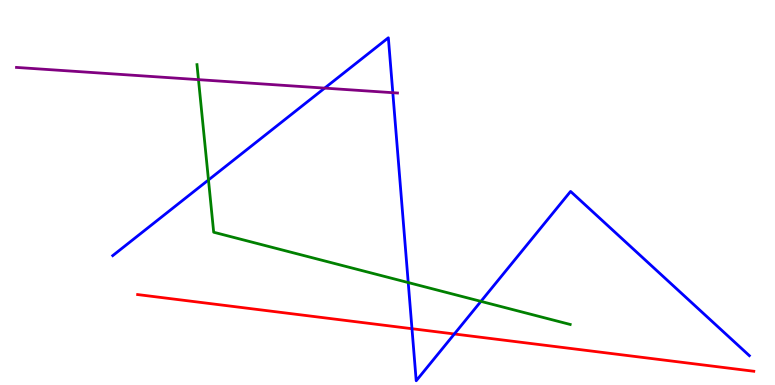[{'lines': ['blue', 'red'], 'intersections': [{'x': 5.32, 'y': 1.46}, {'x': 5.86, 'y': 1.33}]}, {'lines': ['green', 'red'], 'intersections': []}, {'lines': ['purple', 'red'], 'intersections': []}, {'lines': ['blue', 'green'], 'intersections': [{'x': 2.69, 'y': 5.33}, {'x': 5.27, 'y': 2.66}, {'x': 6.21, 'y': 2.17}]}, {'lines': ['blue', 'purple'], 'intersections': [{'x': 4.19, 'y': 7.71}, {'x': 5.07, 'y': 7.59}]}, {'lines': ['green', 'purple'], 'intersections': [{'x': 2.56, 'y': 7.93}]}]